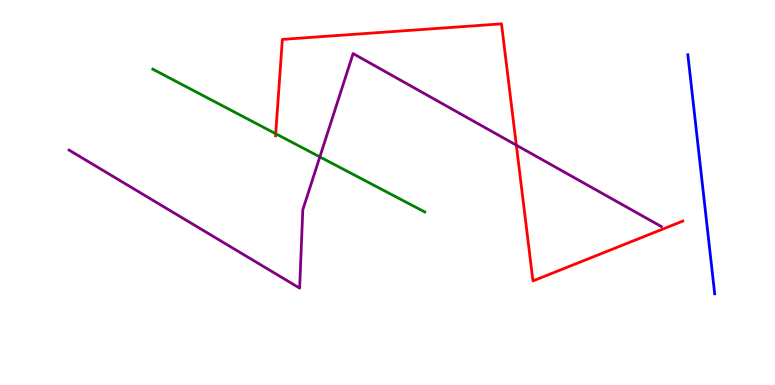[{'lines': ['blue', 'red'], 'intersections': []}, {'lines': ['green', 'red'], 'intersections': [{'x': 3.56, 'y': 6.53}]}, {'lines': ['purple', 'red'], 'intersections': [{'x': 6.66, 'y': 6.23}]}, {'lines': ['blue', 'green'], 'intersections': []}, {'lines': ['blue', 'purple'], 'intersections': []}, {'lines': ['green', 'purple'], 'intersections': [{'x': 4.13, 'y': 5.93}]}]